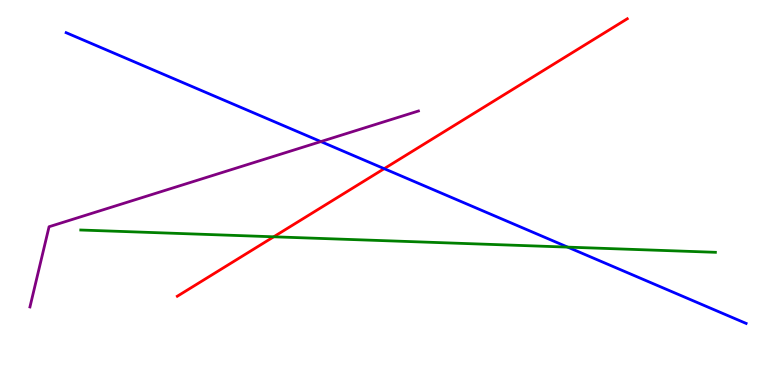[{'lines': ['blue', 'red'], 'intersections': [{'x': 4.96, 'y': 5.62}]}, {'lines': ['green', 'red'], 'intersections': [{'x': 3.53, 'y': 3.85}]}, {'lines': ['purple', 'red'], 'intersections': []}, {'lines': ['blue', 'green'], 'intersections': [{'x': 7.32, 'y': 3.58}]}, {'lines': ['blue', 'purple'], 'intersections': [{'x': 4.14, 'y': 6.32}]}, {'lines': ['green', 'purple'], 'intersections': []}]